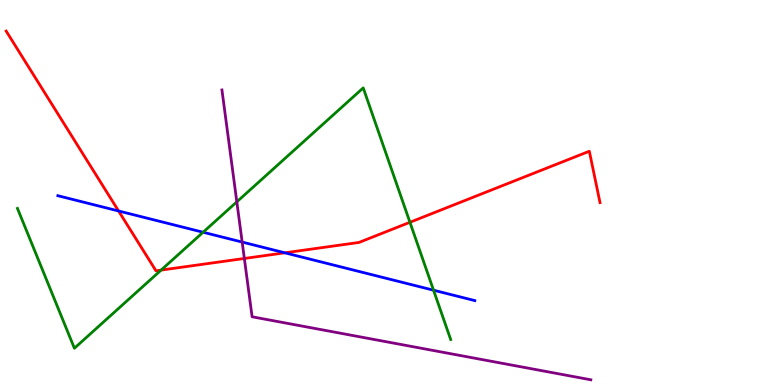[{'lines': ['blue', 'red'], 'intersections': [{'x': 1.53, 'y': 4.52}, {'x': 3.68, 'y': 3.43}]}, {'lines': ['green', 'red'], 'intersections': [{'x': 2.08, 'y': 2.98}, {'x': 5.29, 'y': 4.23}]}, {'lines': ['purple', 'red'], 'intersections': [{'x': 3.15, 'y': 3.29}]}, {'lines': ['blue', 'green'], 'intersections': [{'x': 2.62, 'y': 3.97}, {'x': 5.59, 'y': 2.46}]}, {'lines': ['blue', 'purple'], 'intersections': [{'x': 3.12, 'y': 3.71}]}, {'lines': ['green', 'purple'], 'intersections': [{'x': 3.06, 'y': 4.76}]}]